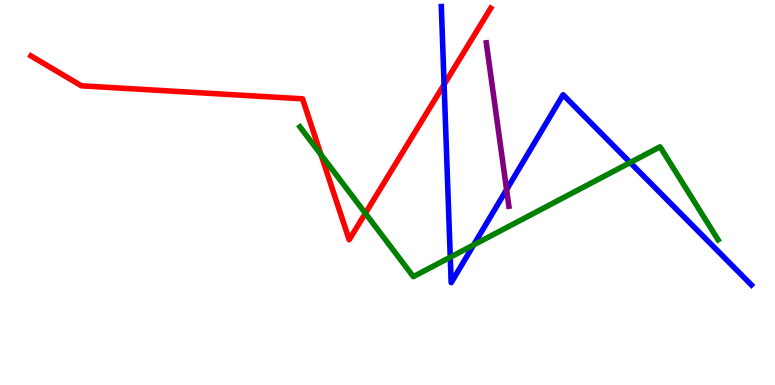[{'lines': ['blue', 'red'], 'intersections': [{'x': 5.73, 'y': 7.81}]}, {'lines': ['green', 'red'], 'intersections': [{'x': 4.14, 'y': 5.98}, {'x': 4.71, 'y': 4.46}]}, {'lines': ['purple', 'red'], 'intersections': []}, {'lines': ['blue', 'green'], 'intersections': [{'x': 5.81, 'y': 3.32}, {'x': 6.11, 'y': 3.64}, {'x': 8.13, 'y': 5.78}]}, {'lines': ['blue', 'purple'], 'intersections': [{'x': 6.54, 'y': 5.07}]}, {'lines': ['green', 'purple'], 'intersections': []}]